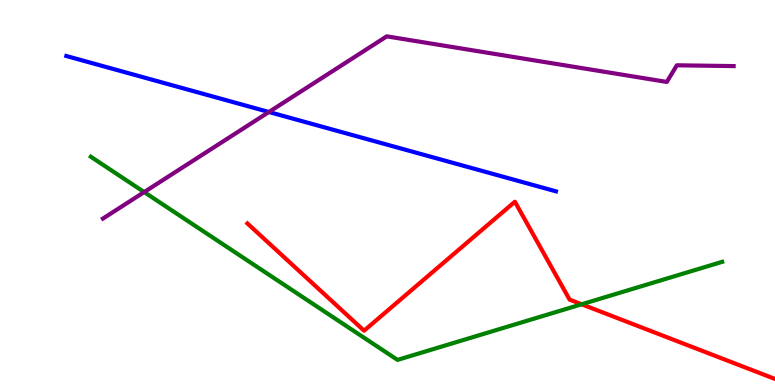[{'lines': ['blue', 'red'], 'intersections': []}, {'lines': ['green', 'red'], 'intersections': [{'x': 7.51, 'y': 2.1}]}, {'lines': ['purple', 'red'], 'intersections': []}, {'lines': ['blue', 'green'], 'intersections': []}, {'lines': ['blue', 'purple'], 'intersections': [{'x': 3.47, 'y': 7.09}]}, {'lines': ['green', 'purple'], 'intersections': [{'x': 1.86, 'y': 5.01}]}]